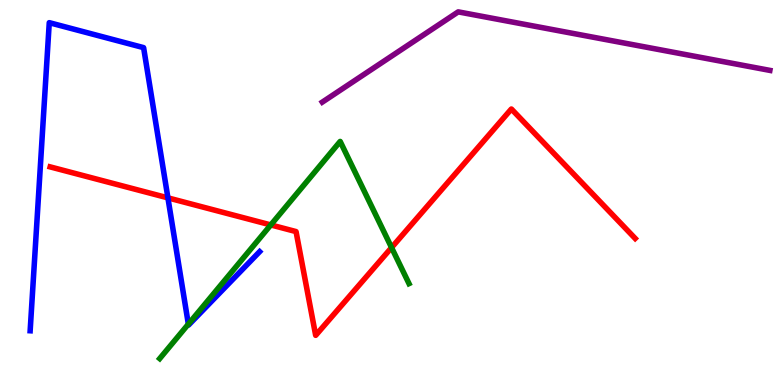[{'lines': ['blue', 'red'], 'intersections': [{'x': 2.17, 'y': 4.86}]}, {'lines': ['green', 'red'], 'intersections': [{'x': 3.49, 'y': 4.16}, {'x': 5.05, 'y': 3.57}]}, {'lines': ['purple', 'red'], 'intersections': []}, {'lines': ['blue', 'green'], 'intersections': [{'x': 2.43, 'y': 1.58}]}, {'lines': ['blue', 'purple'], 'intersections': []}, {'lines': ['green', 'purple'], 'intersections': []}]